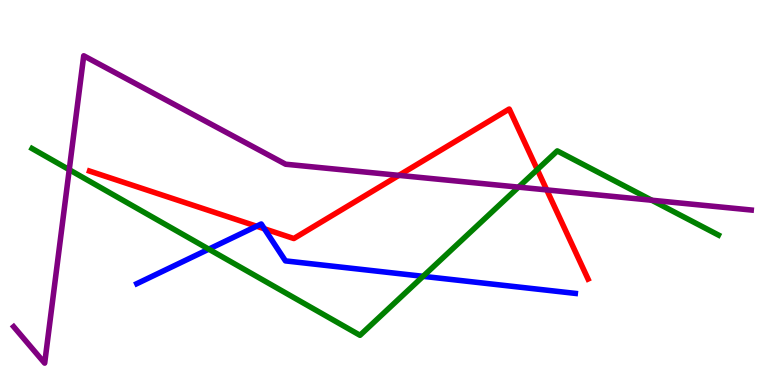[{'lines': ['blue', 'red'], 'intersections': [{'x': 3.31, 'y': 4.12}, {'x': 3.41, 'y': 4.06}]}, {'lines': ['green', 'red'], 'intersections': [{'x': 6.93, 'y': 5.6}]}, {'lines': ['purple', 'red'], 'intersections': [{'x': 5.15, 'y': 5.45}, {'x': 7.05, 'y': 5.07}]}, {'lines': ['blue', 'green'], 'intersections': [{'x': 2.69, 'y': 3.53}, {'x': 5.46, 'y': 2.82}]}, {'lines': ['blue', 'purple'], 'intersections': []}, {'lines': ['green', 'purple'], 'intersections': [{'x': 0.894, 'y': 5.59}, {'x': 6.69, 'y': 5.14}, {'x': 8.41, 'y': 4.8}]}]